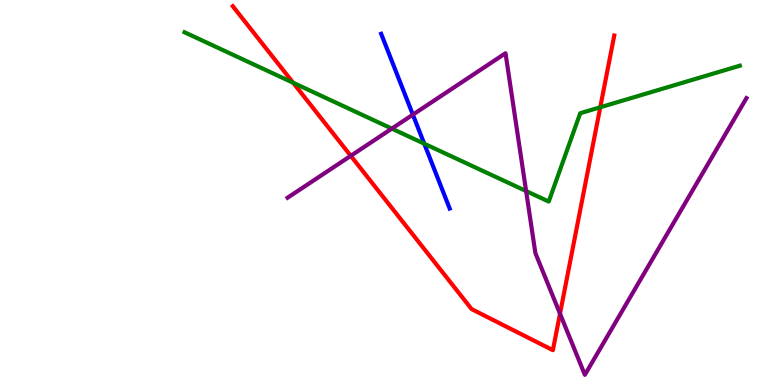[{'lines': ['blue', 'red'], 'intersections': []}, {'lines': ['green', 'red'], 'intersections': [{'x': 3.78, 'y': 7.85}, {'x': 7.75, 'y': 7.21}]}, {'lines': ['purple', 'red'], 'intersections': [{'x': 4.53, 'y': 5.95}, {'x': 7.23, 'y': 1.85}]}, {'lines': ['blue', 'green'], 'intersections': [{'x': 5.47, 'y': 6.27}]}, {'lines': ['blue', 'purple'], 'intersections': [{'x': 5.33, 'y': 7.02}]}, {'lines': ['green', 'purple'], 'intersections': [{'x': 5.06, 'y': 6.66}, {'x': 6.79, 'y': 5.04}]}]